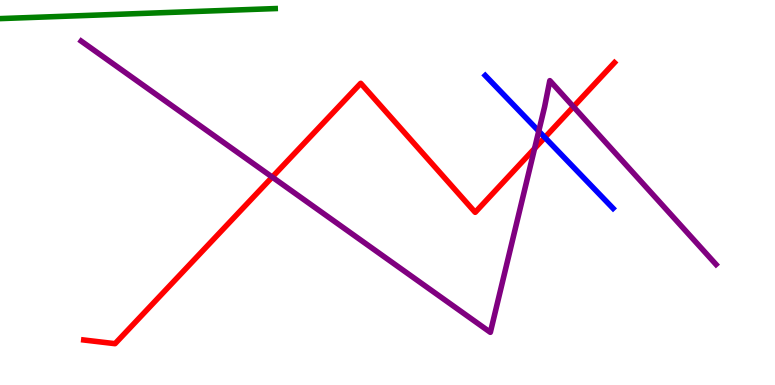[{'lines': ['blue', 'red'], 'intersections': [{'x': 7.03, 'y': 6.43}]}, {'lines': ['green', 'red'], 'intersections': []}, {'lines': ['purple', 'red'], 'intersections': [{'x': 3.51, 'y': 5.4}, {'x': 6.9, 'y': 6.14}, {'x': 7.4, 'y': 7.23}]}, {'lines': ['blue', 'green'], 'intersections': []}, {'lines': ['blue', 'purple'], 'intersections': [{'x': 6.95, 'y': 6.59}]}, {'lines': ['green', 'purple'], 'intersections': []}]